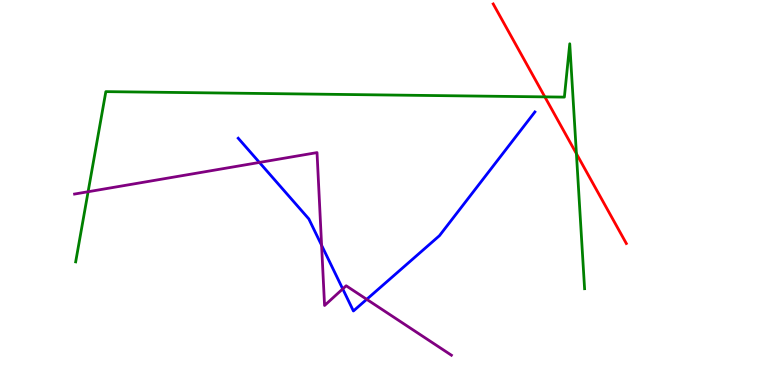[{'lines': ['blue', 'red'], 'intersections': []}, {'lines': ['green', 'red'], 'intersections': [{'x': 7.03, 'y': 7.48}, {'x': 7.44, 'y': 6.01}]}, {'lines': ['purple', 'red'], 'intersections': []}, {'lines': ['blue', 'green'], 'intersections': []}, {'lines': ['blue', 'purple'], 'intersections': [{'x': 3.35, 'y': 5.78}, {'x': 4.15, 'y': 3.63}, {'x': 4.42, 'y': 2.5}, {'x': 4.73, 'y': 2.23}]}, {'lines': ['green', 'purple'], 'intersections': [{'x': 1.14, 'y': 5.02}]}]